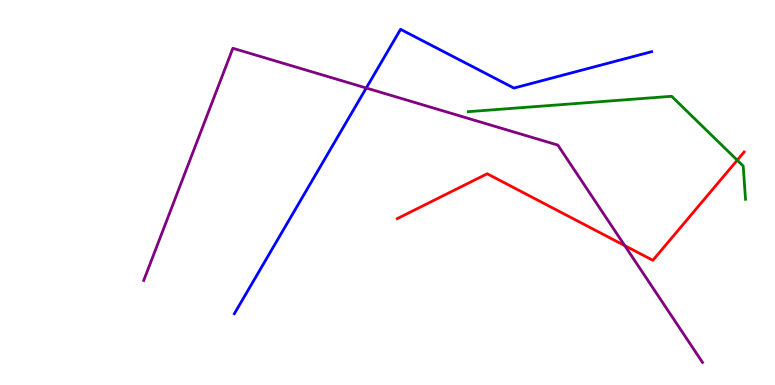[{'lines': ['blue', 'red'], 'intersections': []}, {'lines': ['green', 'red'], 'intersections': [{'x': 9.51, 'y': 5.84}]}, {'lines': ['purple', 'red'], 'intersections': [{'x': 8.06, 'y': 3.62}]}, {'lines': ['blue', 'green'], 'intersections': []}, {'lines': ['blue', 'purple'], 'intersections': [{'x': 4.73, 'y': 7.71}]}, {'lines': ['green', 'purple'], 'intersections': []}]